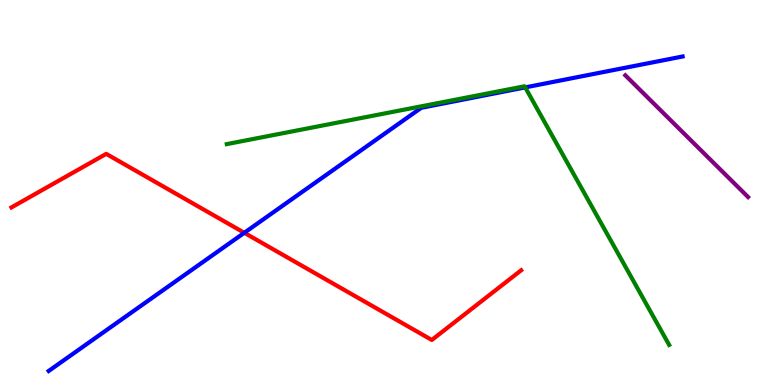[{'lines': ['blue', 'red'], 'intersections': [{'x': 3.15, 'y': 3.95}]}, {'lines': ['green', 'red'], 'intersections': []}, {'lines': ['purple', 'red'], 'intersections': []}, {'lines': ['blue', 'green'], 'intersections': [{'x': 6.78, 'y': 7.73}]}, {'lines': ['blue', 'purple'], 'intersections': []}, {'lines': ['green', 'purple'], 'intersections': []}]